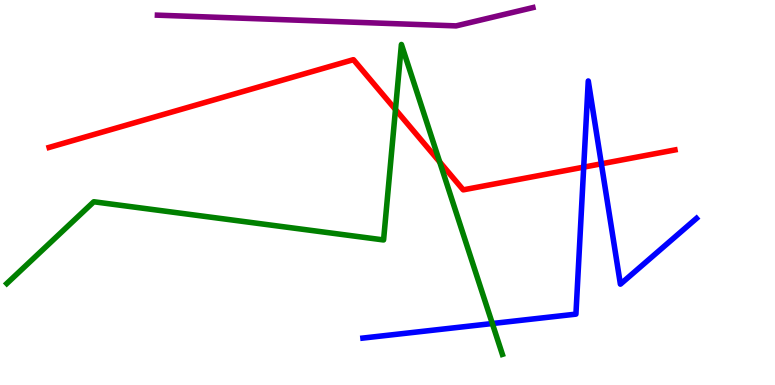[{'lines': ['blue', 'red'], 'intersections': [{'x': 7.53, 'y': 5.66}, {'x': 7.76, 'y': 5.75}]}, {'lines': ['green', 'red'], 'intersections': [{'x': 5.1, 'y': 7.16}, {'x': 5.67, 'y': 5.79}]}, {'lines': ['purple', 'red'], 'intersections': []}, {'lines': ['blue', 'green'], 'intersections': [{'x': 6.35, 'y': 1.6}]}, {'lines': ['blue', 'purple'], 'intersections': []}, {'lines': ['green', 'purple'], 'intersections': []}]